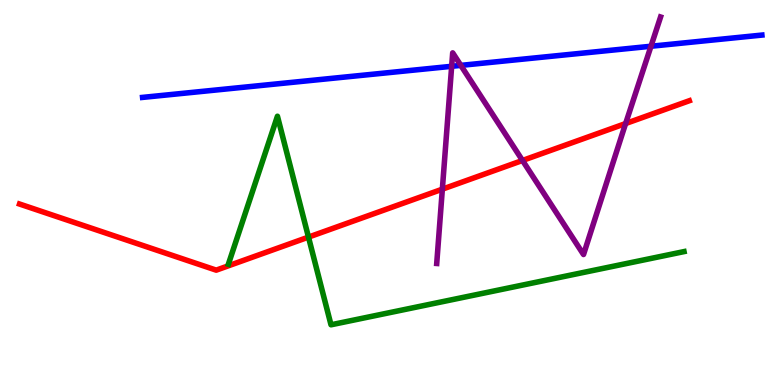[{'lines': ['blue', 'red'], 'intersections': []}, {'lines': ['green', 'red'], 'intersections': [{'x': 3.98, 'y': 3.84}]}, {'lines': ['purple', 'red'], 'intersections': [{'x': 5.71, 'y': 5.09}, {'x': 6.74, 'y': 5.83}, {'x': 8.07, 'y': 6.79}]}, {'lines': ['blue', 'green'], 'intersections': []}, {'lines': ['blue', 'purple'], 'intersections': [{'x': 5.83, 'y': 8.28}, {'x': 5.95, 'y': 8.3}, {'x': 8.4, 'y': 8.8}]}, {'lines': ['green', 'purple'], 'intersections': []}]